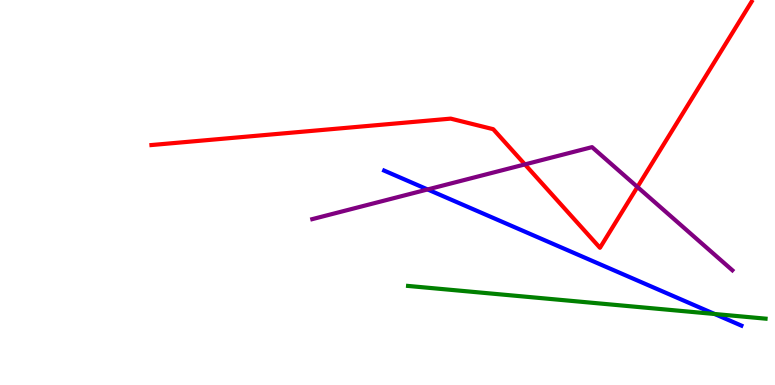[{'lines': ['blue', 'red'], 'intersections': []}, {'lines': ['green', 'red'], 'intersections': []}, {'lines': ['purple', 'red'], 'intersections': [{'x': 6.77, 'y': 5.73}, {'x': 8.22, 'y': 5.14}]}, {'lines': ['blue', 'green'], 'intersections': [{'x': 9.22, 'y': 1.84}]}, {'lines': ['blue', 'purple'], 'intersections': [{'x': 5.52, 'y': 5.08}]}, {'lines': ['green', 'purple'], 'intersections': []}]